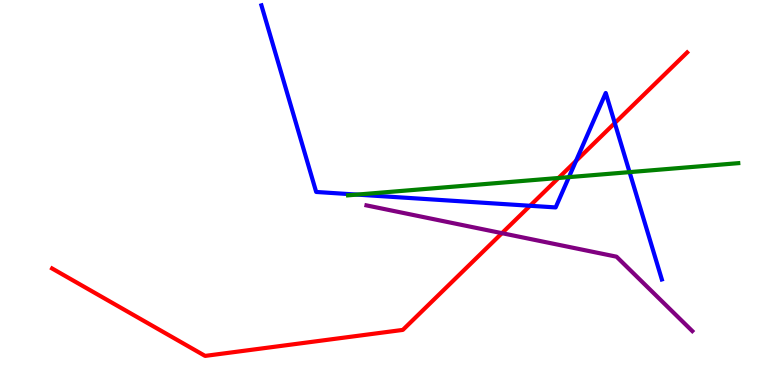[{'lines': ['blue', 'red'], 'intersections': [{'x': 6.84, 'y': 4.66}, {'x': 7.43, 'y': 5.82}, {'x': 7.93, 'y': 6.8}]}, {'lines': ['green', 'red'], 'intersections': [{'x': 7.21, 'y': 5.38}]}, {'lines': ['purple', 'red'], 'intersections': [{'x': 6.48, 'y': 3.94}]}, {'lines': ['blue', 'green'], 'intersections': [{'x': 4.61, 'y': 4.95}, {'x': 7.34, 'y': 5.4}, {'x': 8.12, 'y': 5.53}]}, {'lines': ['blue', 'purple'], 'intersections': []}, {'lines': ['green', 'purple'], 'intersections': []}]